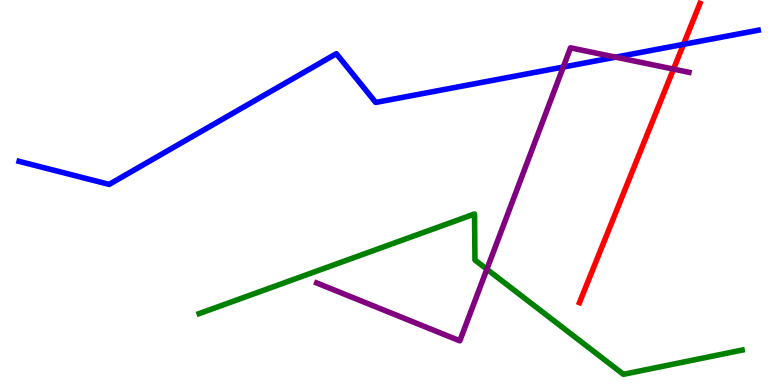[{'lines': ['blue', 'red'], 'intersections': [{'x': 8.82, 'y': 8.85}]}, {'lines': ['green', 'red'], 'intersections': []}, {'lines': ['purple', 'red'], 'intersections': [{'x': 8.69, 'y': 8.21}]}, {'lines': ['blue', 'green'], 'intersections': []}, {'lines': ['blue', 'purple'], 'intersections': [{'x': 7.27, 'y': 8.26}, {'x': 7.94, 'y': 8.52}]}, {'lines': ['green', 'purple'], 'intersections': [{'x': 6.28, 'y': 3.01}]}]